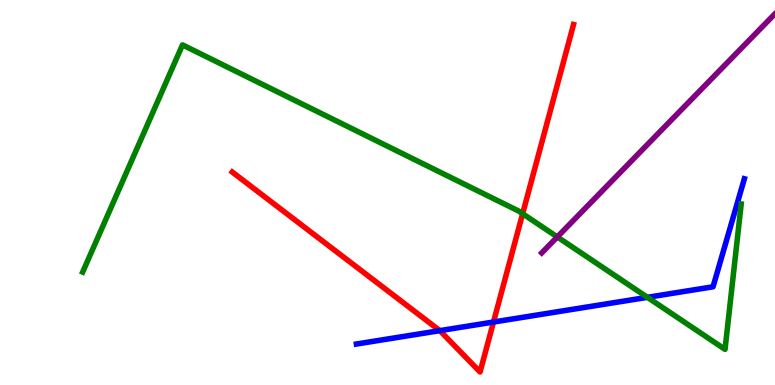[{'lines': ['blue', 'red'], 'intersections': [{'x': 5.68, 'y': 1.41}, {'x': 6.37, 'y': 1.64}]}, {'lines': ['green', 'red'], 'intersections': [{'x': 6.74, 'y': 4.45}]}, {'lines': ['purple', 'red'], 'intersections': []}, {'lines': ['blue', 'green'], 'intersections': [{'x': 8.35, 'y': 2.28}]}, {'lines': ['blue', 'purple'], 'intersections': []}, {'lines': ['green', 'purple'], 'intersections': [{'x': 7.19, 'y': 3.85}]}]